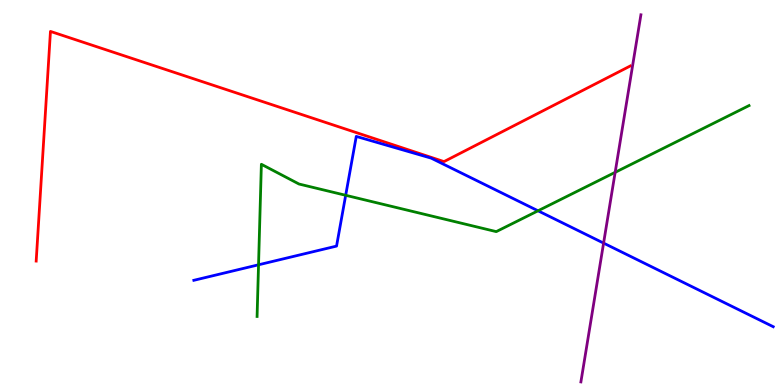[{'lines': ['blue', 'red'], 'intersections': []}, {'lines': ['green', 'red'], 'intersections': []}, {'lines': ['purple', 'red'], 'intersections': []}, {'lines': ['blue', 'green'], 'intersections': [{'x': 3.34, 'y': 3.12}, {'x': 4.46, 'y': 4.93}, {'x': 6.94, 'y': 4.52}]}, {'lines': ['blue', 'purple'], 'intersections': [{'x': 7.79, 'y': 3.69}]}, {'lines': ['green', 'purple'], 'intersections': [{'x': 7.94, 'y': 5.52}]}]